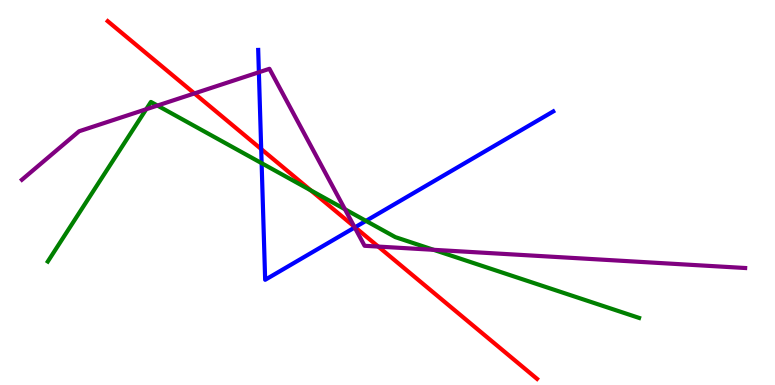[{'lines': ['blue', 'red'], 'intersections': [{'x': 3.37, 'y': 6.13}, {'x': 4.58, 'y': 4.1}]}, {'lines': ['green', 'red'], 'intersections': [{'x': 4.01, 'y': 5.06}]}, {'lines': ['purple', 'red'], 'intersections': [{'x': 2.51, 'y': 7.57}, {'x': 4.57, 'y': 4.12}, {'x': 4.88, 'y': 3.6}]}, {'lines': ['blue', 'green'], 'intersections': [{'x': 3.38, 'y': 5.76}, {'x': 4.72, 'y': 4.26}]}, {'lines': ['blue', 'purple'], 'intersections': [{'x': 3.34, 'y': 8.12}, {'x': 4.58, 'y': 4.09}]}, {'lines': ['green', 'purple'], 'intersections': [{'x': 1.89, 'y': 7.16}, {'x': 2.03, 'y': 7.26}, {'x': 4.45, 'y': 4.57}, {'x': 5.6, 'y': 3.51}]}]